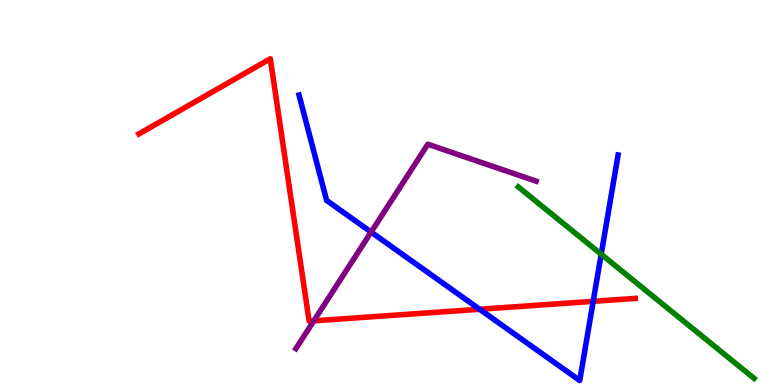[{'lines': ['blue', 'red'], 'intersections': [{'x': 6.19, 'y': 1.97}, {'x': 7.65, 'y': 2.17}]}, {'lines': ['green', 'red'], 'intersections': []}, {'lines': ['purple', 'red'], 'intersections': [{'x': 4.05, 'y': 1.67}]}, {'lines': ['blue', 'green'], 'intersections': [{'x': 7.76, 'y': 3.4}]}, {'lines': ['blue', 'purple'], 'intersections': [{'x': 4.79, 'y': 3.97}]}, {'lines': ['green', 'purple'], 'intersections': []}]